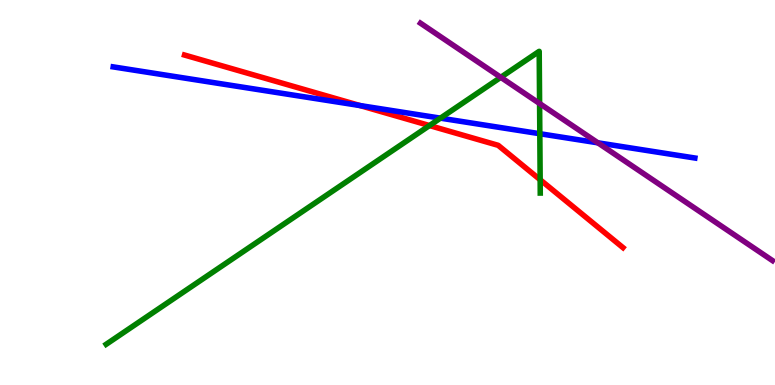[{'lines': ['blue', 'red'], 'intersections': [{'x': 4.65, 'y': 7.26}]}, {'lines': ['green', 'red'], 'intersections': [{'x': 5.54, 'y': 6.74}, {'x': 6.97, 'y': 5.33}]}, {'lines': ['purple', 'red'], 'intersections': []}, {'lines': ['blue', 'green'], 'intersections': [{'x': 5.68, 'y': 6.93}, {'x': 6.97, 'y': 6.53}]}, {'lines': ['blue', 'purple'], 'intersections': [{'x': 7.71, 'y': 6.29}]}, {'lines': ['green', 'purple'], 'intersections': [{'x': 6.46, 'y': 7.99}, {'x': 6.96, 'y': 7.31}]}]